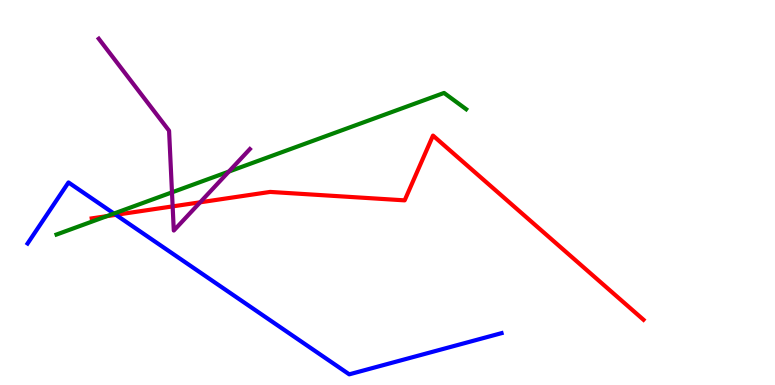[{'lines': ['blue', 'red'], 'intersections': [{'x': 1.49, 'y': 4.42}]}, {'lines': ['green', 'red'], 'intersections': [{'x': 1.38, 'y': 4.39}]}, {'lines': ['purple', 'red'], 'intersections': [{'x': 2.23, 'y': 4.64}, {'x': 2.58, 'y': 4.75}]}, {'lines': ['blue', 'green'], 'intersections': [{'x': 1.47, 'y': 4.45}]}, {'lines': ['blue', 'purple'], 'intersections': []}, {'lines': ['green', 'purple'], 'intersections': [{'x': 2.22, 'y': 5.0}, {'x': 2.95, 'y': 5.54}]}]